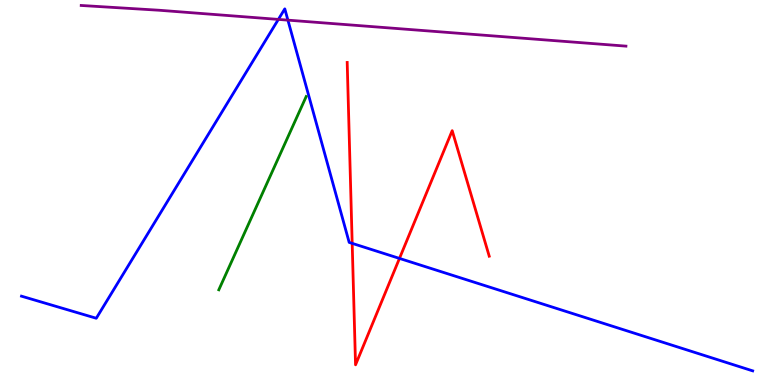[{'lines': ['blue', 'red'], 'intersections': [{'x': 4.54, 'y': 3.68}, {'x': 5.15, 'y': 3.29}]}, {'lines': ['green', 'red'], 'intersections': []}, {'lines': ['purple', 'red'], 'intersections': []}, {'lines': ['blue', 'green'], 'intersections': []}, {'lines': ['blue', 'purple'], 'intersections': [{'x': 3.59, 'y': 9.5}, {'x': 3.71, 'y': 9.48}]}, {'lines': ['green', 'purple'], 'intersections': []}]